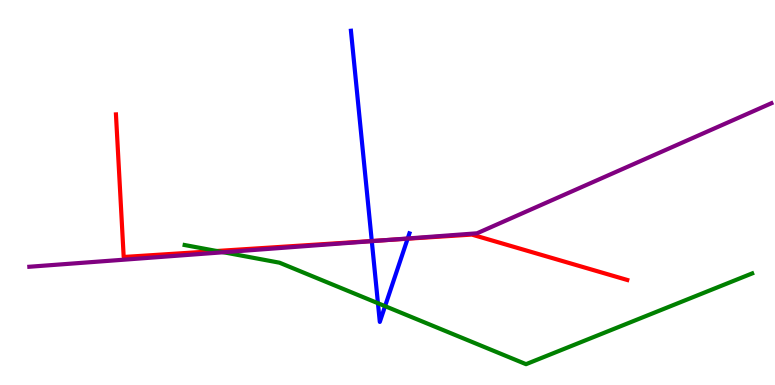[{'lines': ['blue', 'red'], 'intersections': [{'x': 4.8, 'y': 3.74}, {'x': 5.26, 'y': 3.8}]}, {'lines': ['green', 'red'], 'intersections': [{'x': 2.8, 'y': 3.48}]}, {'lines': ['purple', 'red'], 'intersections': [{'x': 4.98, 'y': 3.76}]}, {'lines': ['blue', 'green'], 'intersections': [{'x': 4.88, 'y': 2.12}, {'x': 4.97, 'y': 2.05}]}, {'lines': ['blue', 'purple'], 'intersections': [{'x': 4.8, 'y': 3.74}, {'x': 5.26, 'y': 3.81}]}, {'lines': ['green', 'purple'], 'intersections': [{'x': 2.88, 'y': 3.45}]}]